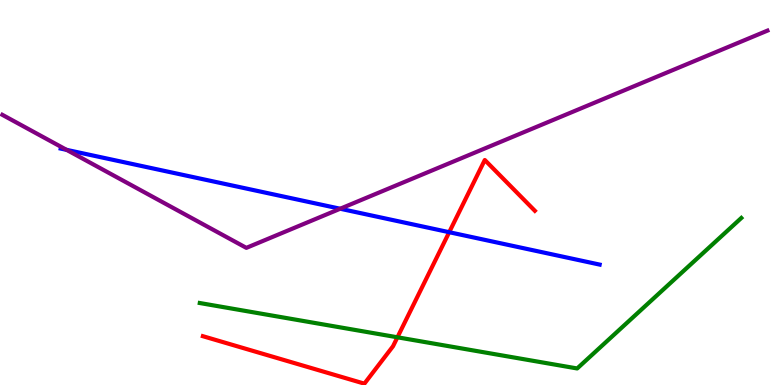[{'lines': ['blue', 'red'], 'intersections': [{'x': 5.8, 'y': 3.97}]}, {'lines': ['green', 'red'], 'intersections': [{'x': 5.13, 'y': 1.24}]}, {'lines': ['purple', 'red'], 'intersections': []}, {'lines': ['blue', 'green'], 'intersections': []}, {'lines': ['blue', 'purple'], 'intersections': [{'x': 0.859, 'y': 6.11}, {'x': 4.39, 'y': 4.58}]}, {'lines': ['green', 'purple'], 'intersections': []}]